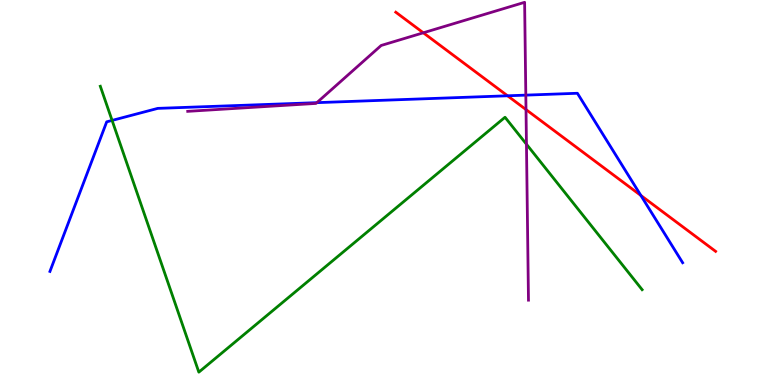[{'lines': ['blue', 'red'], 'intersections': [{'x': 6.55, 'y': 7.51}, {'x': 8.27, 'y': 4.92}]}, {'lines': ['green', 'red'], 'intersections': []}, {'lines': ['purple', 'red'], 'intersections': [{'x': 5.46, 'y': 9.15}, {'x': 6.79, 'y': 7.15}]}, {'lines': ['blue', 'green'], 'intersections': [{'x': 1.45, 'y': 6.87}]}, {'lines': ['blue', 'purple'], 'intersections': [{'x': 4.09, 'y': 7.33}, {'x': 6.78, 'y': 7.53}]}, {'lines': ['green', 'purple'], 'intersections': [{'x': 6.79, 'y': 6.25}]}]